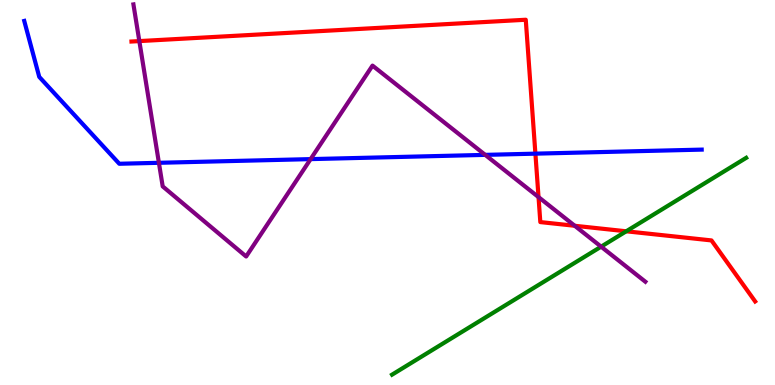[{'lines': ['blue', 'red'], 'intersections': [{'x': 6.91, 'y': 6.01}]}, {'lines': ['green', 'red'], 'intersections': [{'x': 8.08, 'y': 3.99}]}, {'lines': ['purple', 'red'], 'intersections': [{'x': 1.8, 'y': 8.93}, {'x': 6.95, 'y': 4.88}, {'x': 7.42, 'y': 4.14}]}, {'lines': ['blue', 'green'], 'intersections': []}, {'lines': ['blue', 'purple'], 'intersections': [{'x': 2.05, 'y': 5.77}, {'x': 4.01, 'y': 5.87}, {'x': 6.26, 'y': 5.98}]}, {'lines': ['green', 'purple'], 'intersections': [{'x': 7.76, 'y': 3.59}]}]